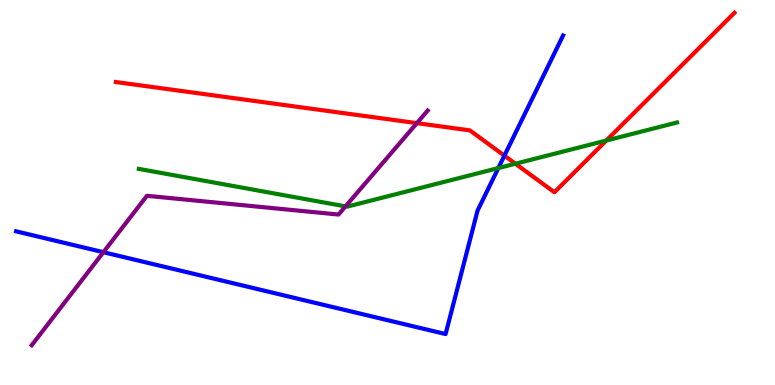[{'lines': ['blue', 'red'], 'intersections': [{'x': 6.51, 'y': 5.96}]}, {'lines': ['green', 'red'], 'intersections': [{'x': 6.65, 'y': 5.75}, {'x': 7.82, 'y': 6.35}]}, {'lines': ['purple', 'red'], 'intersections': [{'x': 5.38, 'y': 6.8}]}, {'lines': ['blue', 'green'], 'intersections': [{'x': 6.43, 'y': 5.63}]}, {'lines': ['blue', 'purple'], 'intersections': [{'x': 1.33, 'y': 3.45}]}, {'lines': ['green', 'purple'], 'intersections': [{'x': 4.46, 'y': 4.64}]}]